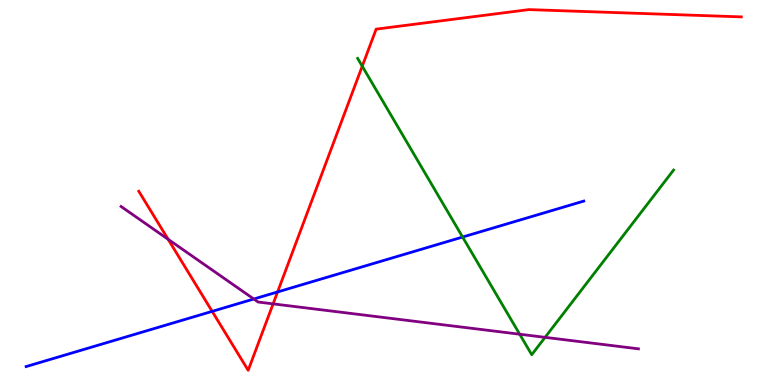[{'lines': ['blue', 'red'], 'intersections': [{'x': 2.74, 'y': 1.91}, {'x': 3.58, 'y': 2.42}]}, {'lines': ['green', 'red'], 'intersections': [{'x': 4.67, 'y': 8.28}]}, {'lines': ['purple', 'red'], 'intersections': [{'x': 2.17, 'y': 3.78}, {'x': 3.52, 'y': 2.11}]}, {'lines': ['blue', 'green'], 'intersections': [{'x': 5.97, 'y': 3.84}]}, {'lines': ['blue', 'purple'], 'intersections': [{'x': 3.27, 'y': 2.23}]}, {'lines': ['green', 'purple'], 'intersections': [{'x': 6.71, 'y': 1.32}, {'x': 7.03, 'y': 1.24}]}]